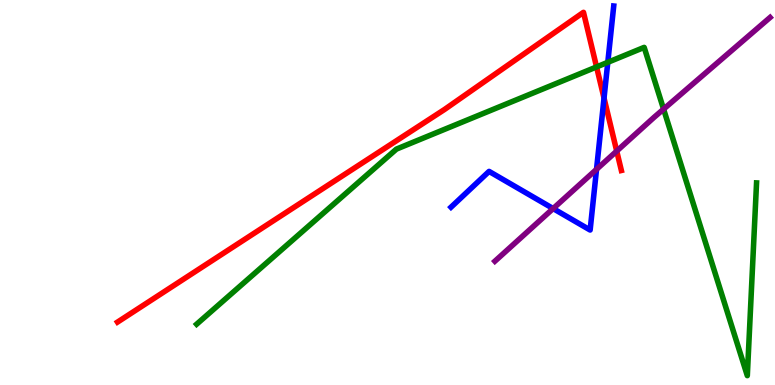[{'lines': ['blue', 'red'], 'intersections': [{'x': 7.79, 'y': 7.45}]}, {'lines': ['green', 'red'], 'intersections': [{'x': 7.7, 'y': 8.26}]}, {'lines': ['purple', 'red'], 'intersections': [{'x': 7.96, 'y': 6.08}]}, {'lines': ['blue', 'green'], 'intersections': [{'x': 7.84, 'y': 8.38}]}, {'lines': ['blue', 'purple'], 'intersections': [{'x': 7.14, 'y': 4.58}, {'x': 7.7, 'y': 5.6}]}, {'lines': ['green', 'purple'], 'intersections': [{'x': 8.56, 'y': 7.17}]}]